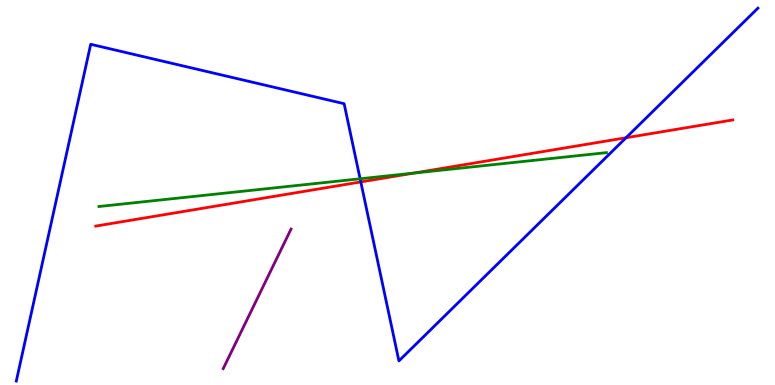[{'lines': ['blue', 'red'], 'intersections': [{'x': 4.66, 'y': 5.27}, {'x': 8.08, 'y': 6.42}]}, {'lines': ['green', 'red'], 'intersections': [{'x': 5.34, 'y': 5.5}]}, {'lines': ['purple', 'red'], 'intersections': []}, {'lines': ['blue', 'green'], 'intersections': [{'x': 4.65, 'y': 5.36}]}, {'lines': ['blue', 'purple'], 'intersections': []}, {'lines': ['green', 'purple'], 'intersections': []}]